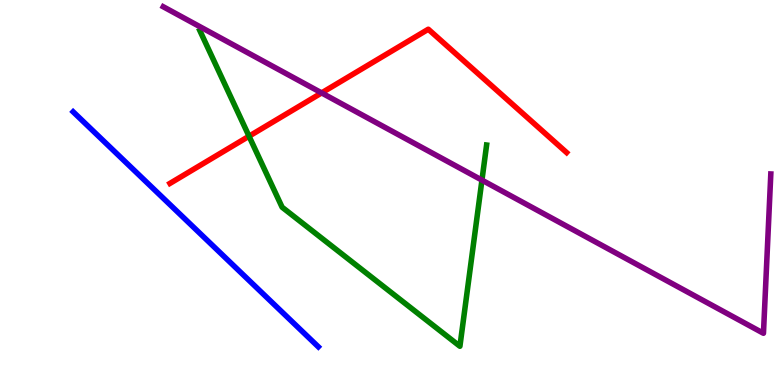[{'lines': ['blue', 'red'], 'intersections': []}, {'lines': ['green', 'red'], 'intersections': [{'x': 3.21, 'y': 6.46}]}, {'lines': ['purple', 'red'], 'intersections': [{'x': 4.15, 'y': 7.59}]}, {'lines': ['blue', 'green'], 'intersections': []}, {'lines': ['blue', 'purple'], 'intersections': []}, {'lines': ['green', 'purple'], 'intersections': [{'x': 6.22, 'y': 5.32}]}]